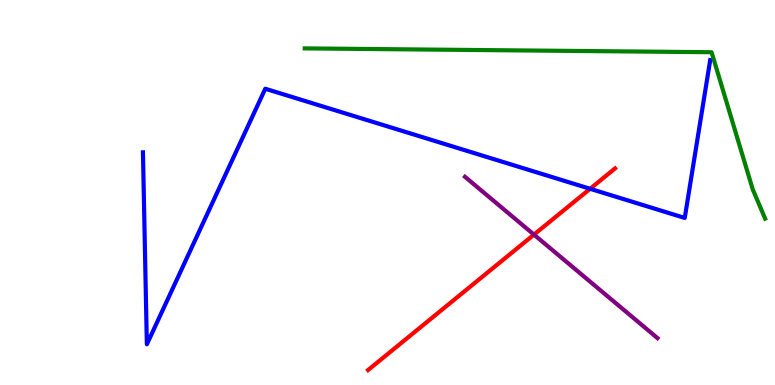[{'lines': ['blue', 'red'], 'intersections': [{'x': 7.61, 'y': 5.1}]}, {'lines': ['green', 'red'], 'intersections': []}, {'lines': ['purple', 'red'], 'intersections': [{'x': 6.89, 'y': 3.91}]}, {'lines': ['blue', 'green'], 'intersections': []}, {'lines': ['blue', 'purple'], 'intersections': []}, {'lines': ['green', 'purple'], 'intersections': []}]